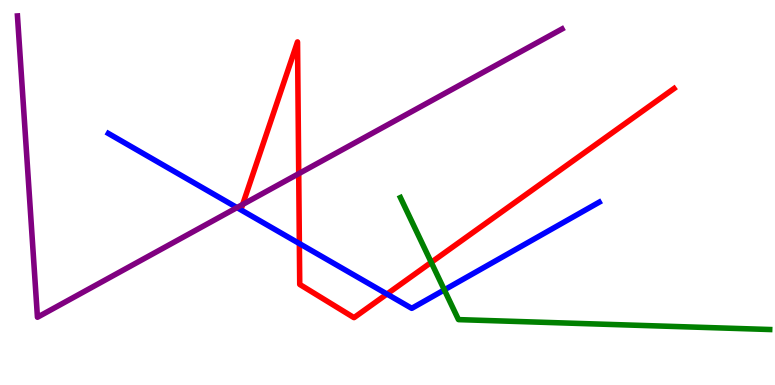[{'lines': ['blue', 'red'], 'intersections': [{'x': 3.86, 'y': 3.67}, {'x': 4.99, 'y': 2.36}]}, {'lines': ['green', 'red'], 'intersections': [{'x': 5.56, 'y': 3.19}]}, {'lines': ['purple', 'red'], 'intersections': [{'x': 3.13, 'y': 4.69}, {'x': 3.85, 'y': 5.49}]}, {'lines': ['blue', 'green'], 'intersections': [{'x': 5.73, 'y': 2.47}]}, {'lines': ['blue', 'purple'], 'intersections': [{'x': 3.06, 'y': 4.61}]}, {'lines': ['green', 'purple'], 'intersections': []}]